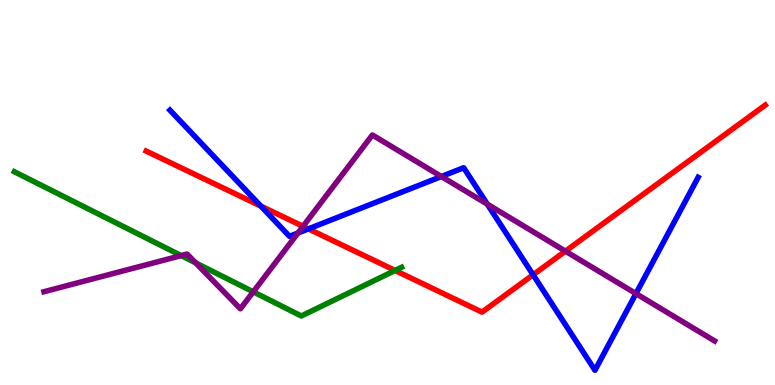[{'lines': ['blue', 'red'], 'intersections': [{'x': 3.37, 'y': 4.65}, {'x': 3.98, 'y': 4.05}, {'x': 6.88, 'y': 2.86}]}, {'lines': ['green', 'red'], 'intersections': [{'x': 5.1, 'y': 2.97}]}, {'lines': ['purple', 'red'], 'intersections': [{'x': 3.91, 'y': 4.12}, {'x': 7.3, 'y': 3.48}]}, {'lines': ['blue', 'green'], 'intersections': []}, {'lines': ['blue', 'purple'], 'intersections': [{'x': 3.84, 'y': 3.95}, {'x': 5.7, 'y': 5.42}, {'x': 6.29, 'y': 4.7}, {'x': 8.21, 'y': 2.37}]}, {'lines': ['green', 'purple'], 'intersections': [{'x': 2.34, 'y': 3.36}, {'x': 2.52, 'y': 3.17}, {'x': 3.27, 'y': 2.42}]}]